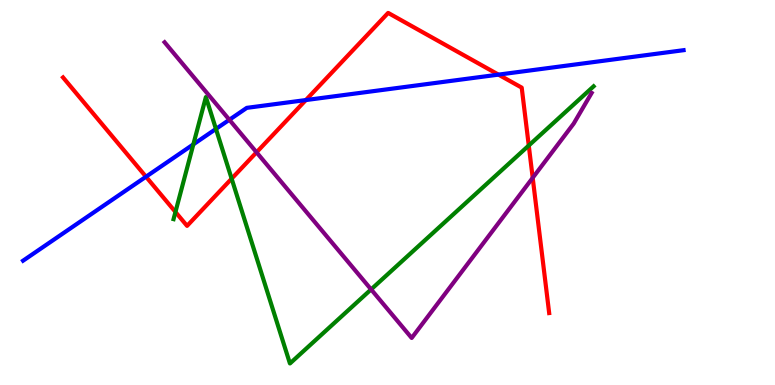[{'lines': ['blue', 'red'], 'intersections': [{'x': 1.88, 'y': 5.41}, {'x': 3.95, 'y': 7.4}, {'x': 6.43, 'y': 8.06}]}, {'lines': ['green', 'red'], 'intersections': [{'x': 2.26, 'y': 4.49}, {'x': 2.99, 'y': 5.36}, {'x': 6.82, 'y': 6.22}]}, {'lines': ['purple', 'red'], 'intersections': [{'x': 3.31, 'y': 6.04}, {'x': 6.87, 'y': 5.38}]}, {'lines': ['blue', 'green'], 'intersections': [{'x': 2.49, 'y': 6.25}, {'x': 2.79, 'y': 6.65}]}, {'lines': ['blue', 'purple'], 'intersections': [{'x': 2.96, 'y': 6.89}]}, {'lines': ['green', 'purple'], 'intersections': [{'x': 4.79, 'y': 2.48}]}]